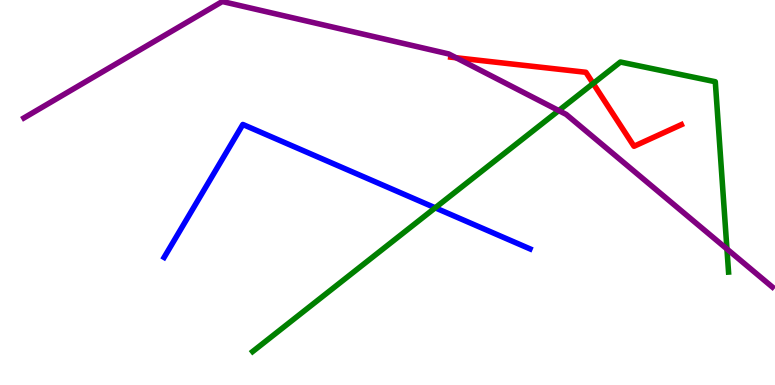[{'lines': ['blue', 'red'], 'intersections': []}, {'lines': ['green', 'red'], 'intersections': [{'x': 7.65, 'y': 7.83}]}, {'lines': ['purple', 'red'], 'intersections': [{'x': 5.89, 'y': 8.5}]}, {'lines': ['blue', 'green'], 'intersections': [{'x': 5.62, 'y': 4.6}]}, {'lines': ['blue', 'purple'], 'intersections': []}, {'lines': ['green', 'purple'], 'intersections': [{'x': 7.21, 'y': 7.13}, {'x': 9.38, 'y': 3.53}]}]